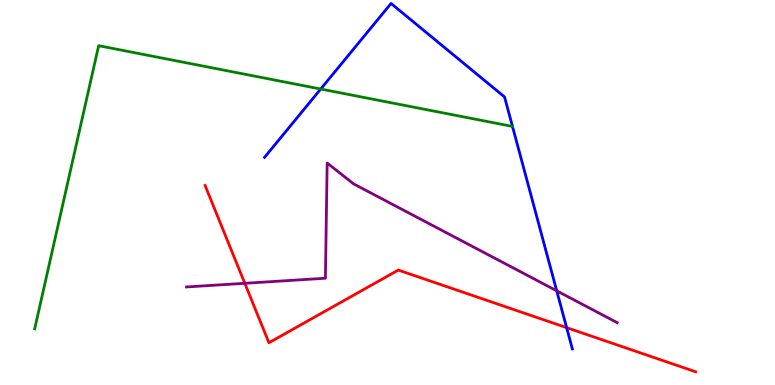[{'lines': ['blue', 'red'], 'intersections': [{'x': 7.31, 'y': 1.49}]}, {'lines': ['green', 'red'], 'intersections': []}, {'lines': ['purple', 'red'], 'intersections': [{'x': 3.16, 'y': 2.64}]}, {'lines': ['blue', 'green'], 'intersections': [{'x': 4.14, 'y': 7.69}]}, {'lines': ['blue', 'purple'], 'intersections': [{'x': 7.18, 'y': 2.45}]}, {'lines': ['green', 'purple'], 'intersections': []}]